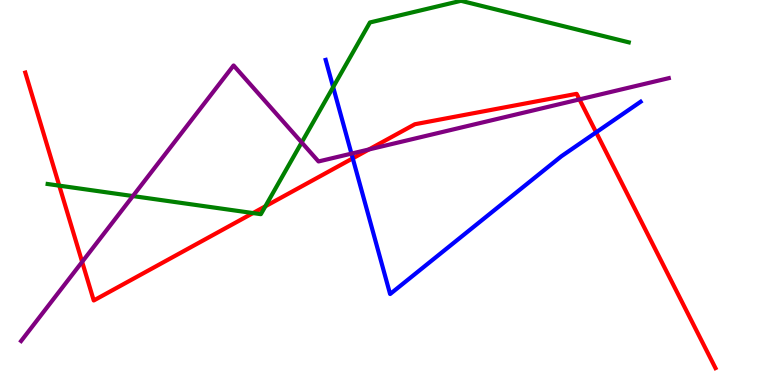[{'lines': ['blue', 'red'], 'intersections': [{'x': 4.55, 'y': 5.89}, {'x': 7.69, 'y': 6.56}]}, {'lines': ['green', 'red'], 'intersections': [{'x': 0.765, 'y': 5.18}, {'x': 3.26, 'y': 4.47}, {'x': 3.42, 'y': 4.64}]}, {'lines': ['purple', 'red'], 'intersections': [{'x': 1.06, 'y': 3.2}, {'x': 4.76, 'y': 6.12}, {'x': 7.48, 'y': 7.42}]}, {'lines': ['blue', 'green'], 'intersections': [{'x': 4.3, 'y': 7.74}]}, {'lines': ['blue', 'purple'], 'intersections': [{'x': 4.53, 'y': 6.01}]}, {'lines': ['green', 'purple'], 'intersections': [{'x': 1.71, 'y': 4.91}, {'x': 3.89, 'y': 6.3}]}]